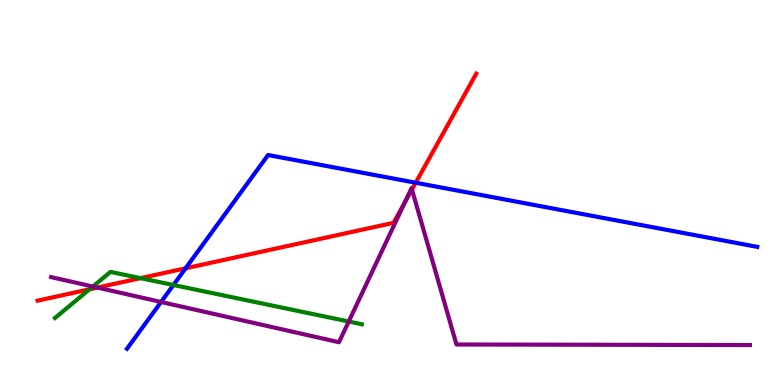[{'lines': ['blue', 'red'], 'intersections': [{'x': 2.39, 'y': 3.03}, {'x': 5.36, 'y': 5.25}]}, {'lines': ['green', 'red'], 'intersections': [{'x': 1.15, 'y': 2.49}, {'x': 1.81, 'y': 2.78}]}, {'lines': ['purple', 'red'], 'intersections': [{'x': 1.26, 'y': 2.53}, {'x': 5.22, 'y': 4.74}, {'x': 5.32, 'y': 5.08}]}, {'lines': ['blue', 'green'], 'intersections': [{'x': 2.24, 'y': 2.6}]}, {'lines': ['blue', 'purple'], 'intersections': [{'x': 2.08, 'y': 2.16}]}, {'lines': ['green', 'purple'], 'intersections': [{'x': 1.2, 'y': 2.56}, {'x': 4.5, 'y': 1.65}]}]